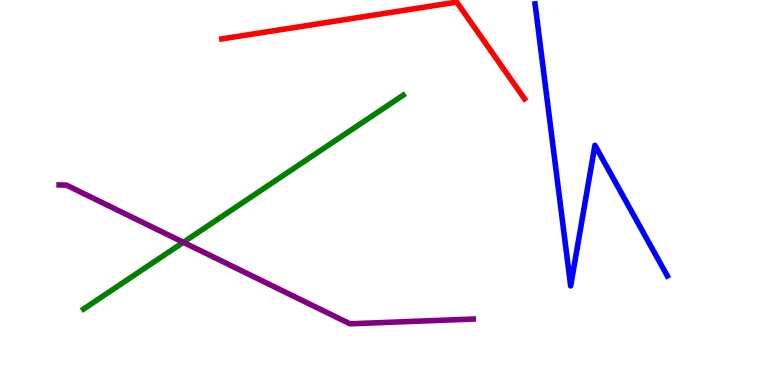[{'lines': ['blue', 'red'], 'intersections': []}, {'lines': ['green', 'red'], 'intersections': []}, {'lines': ['purple', 'red'], 'intersections': []}, {'lines': ['blue', 'green'], 'intersections': []}, {'lines': ['blue', 'purple'], 'intersections': []}, {'lines': ['green', 'purple'], 'intersections': [{'x': 2.37, 'y': 3.71}]}]